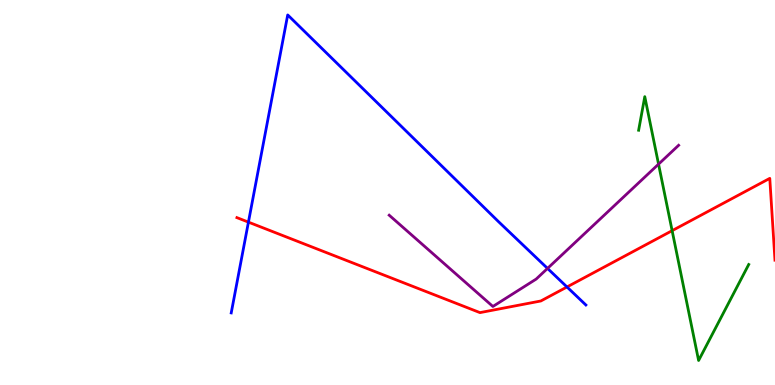[{'lines': ['blue', 'red'], 'intersections': [{'x': 3.21, 'y': 4.23}, {'x': 7.32, 'y': 2.55}]}, {'lines': ['green', 'red'], 'intersections': [{'x': 8.67, 'y': 4.01}]}, {'lines': ['purple', 'red'], 'intersections': []}, {'lines': ['blue', 'green'], 'intersections': []}, {'lines': ['blue', 'purple'], 'intersections': [{'x': 7.06, 'y': 3.03}]}, {'lines': ['green', 'purple'], 'intersections': [{'x': 8.5, 'y': 5.74}]}]